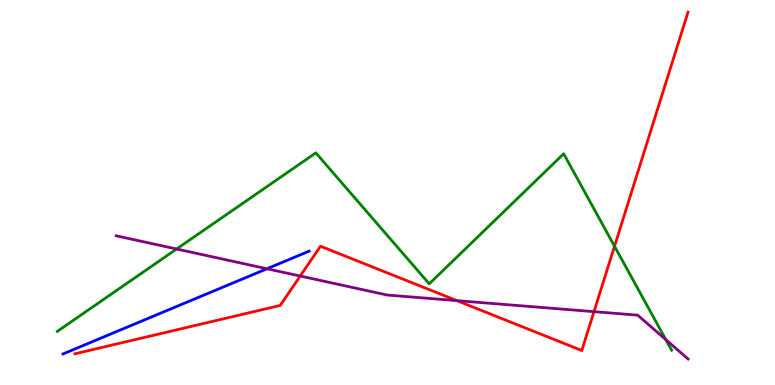[{'lines': ['blue', 'red'], 'intersections': []}, {'lines': ['green', 'red'], 'intersections': [{'x': 7.93, 'y': 3.6}]}, {'lines': ['purple', 'red'], 'intersections': [{'x': 3.87, 'y': 2.83}, {'x': 5.89, 'y': 2.19}, {'x': 7.66, 'y': 1.9}]}, {'lines': ['blue', 'green'], 'intersections': []}, {'lines': ['blue', 'purple'], 'intersections': [{'x': 3.44, 'y': 3.02}]}, {'lines': ['green', 'purple'], 'intersections': [{'x': 2.28, 'y': 3.53}, {'x': 8.59, 'y': 1.18}]}]